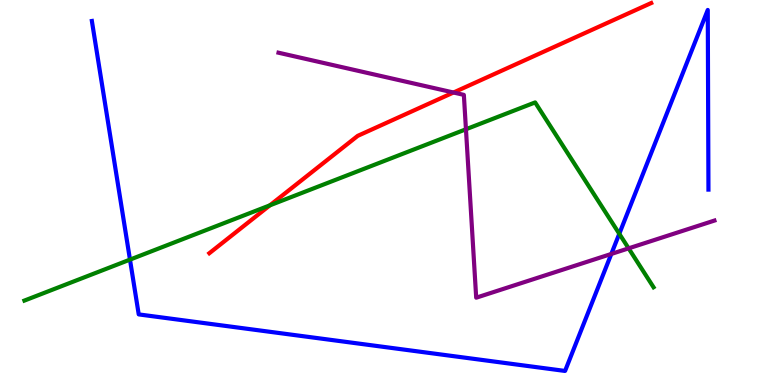[{'lines': ['blue', 'red'], 'intersections': []}, {'lines': ['green', 'red'], 'intersections': [{'x': 3.48, 'y': 4.67}]}, {'lines': ['purple', 'red'], 'intersections': [{'x': 5.85, 'y': 7.6}]}, {'lines': ['blue', 'green'], 'intersections': [{'x': 1.68, 'y': 3.26}, {'x': 7.99, 'y': 3.93}]}, {'lines': ['blue', 'purple'], 'intersections': [{'x': 7.89, 'y': 3.4}]}, {'lines': ['green', 'purple'], 'intersections': [{'x': 6.01, 'y': 6.64}, {'x': 8.11, 'y': 3.55}]}]